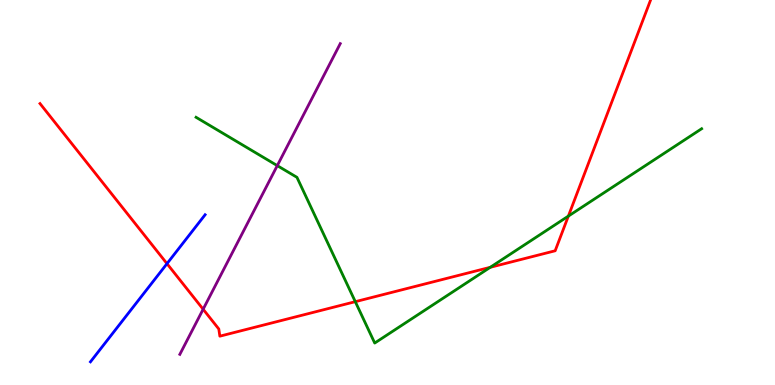[{'lines': ['blue', 'red'], 'intersections': [{'x': 2.15, 'y': 3.15}]}, {'lines': ['green', 'red'], 'intersections': [{'x': 4.58, 'y': 2.16}, {'x': 6.33, 'y': 3.06}, {'x': 7.33, 'y': 4.39}]}, {'lines': ['purple', 'red'], 'intersections': [{'x': 2.62, 'y': 1.97}]}, {'lines': ['blue', 'green'], 'intersections': []}, {'lines': ['blue', 'purple'], 'intersections': []}, {'lines': ['green', 'purple'], 'intersections': [{'x': 3.58, 'y': 5.7}]}]